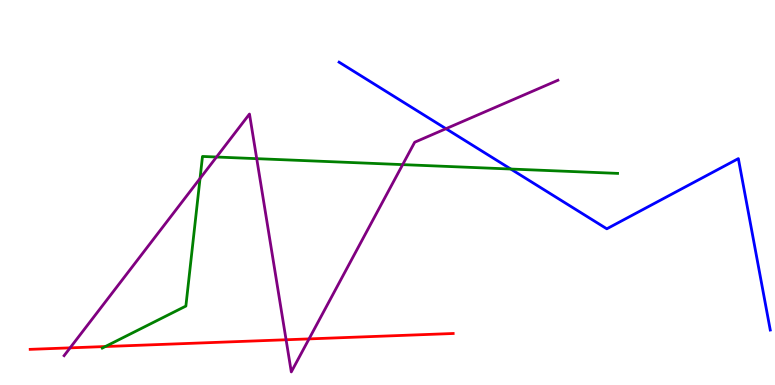[{'lines': ['blue', 'red'], 'intersections': []}, {'lines': ['green', 'red'], 'intersections': [{'x': 1.36, 'y': 0.999}]}, {'lines': ['purple', 'red'], 'intersections': [{'x': 0.905, 'y': 0.965}, {'x': 3.69, 'y': 1.18}, {'x': 3.99, 'y': 1.2}]}, {'lines': ['blue', 'green'], 'intersections': [{'x': 6.59, 'y': 5.61}]}, {'lines': ['blue', 'purple'], 'intersections': [{'x': 5.75, 'y': 6.66}]}, {'lines': ['green', 'purple'], 'intersections': [{'x': 2.58, 'y': 5.36}, {'x': 2.79, 'y': 5.92}, {'x': 3.31, 'y': 5.88}, {'x': 5.2, 'y': 5.72}]}]